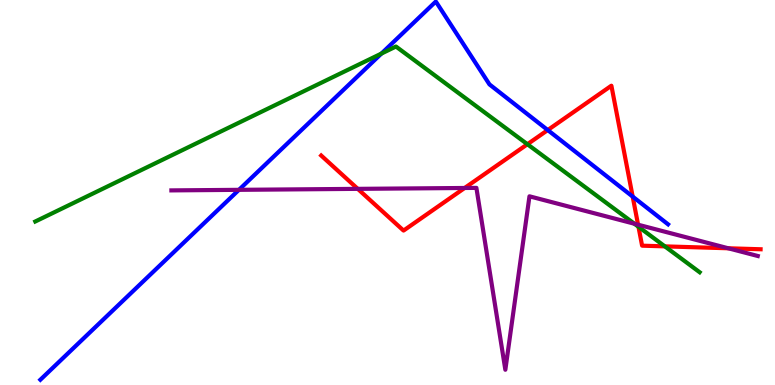[{'lines': ['blue', 'red'], 'intersections': [{'x': 7.07, 'y': 6.62}, {'x': 8.16, 'y': 4.89}]}, {'lines': ['green', 'red'], 'intersections': [{'x': 6.81, 'y': 6.25}, {'x': 8.24, 'y': 4.11}, {'x': 8.58, 'y': 3.6}]}, {'lines': ['purple', 'red'], 'intersections': [{'x': 4.62, 'y': 5.09}, {'x': 6.0, 'y': 5.12}, {'x': 8.23, 'y': 4.16}, {'x': 9.4, 'y': 3.55}]}, {'lines': ['blue', 'green'], 'intersections': [{'x': 4.92, 'y': 8.61}]}, {'lines': ['blue', 'purple'], 'intersections': [{'x': 3.08, 'y': 5.07}]}, {'lines': ['green', 'purple'], 'intersections': [{'x': 8.19, 'y': 4.19}]}]